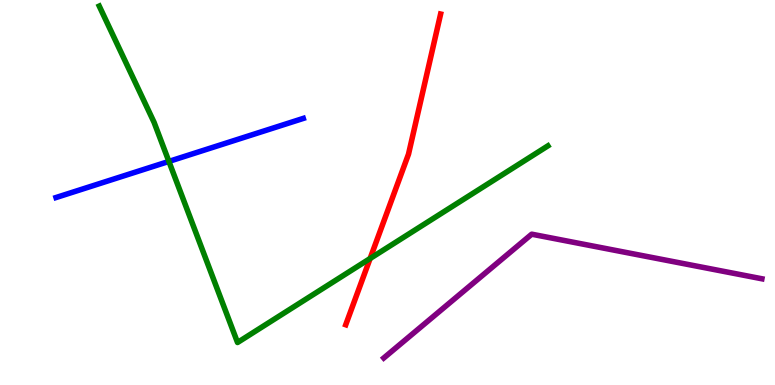[{'lines': ['blue', 'red'], 'intersections': []}, {'lines': ['green', 'red'], 'intersections': [{'x': 4.78, 'y': 3.29}]}, {'lines': ['purple', 'red'], 'intersections': []}, {'lines': ['blue', 'green'], 'intersections': [{'x': 2.18, 'y': 5.81}]}, {'lines': ['blue', 'purple'], 'intersections': []}, {'lines': ['green', 'purple'], 'intersections': []}]